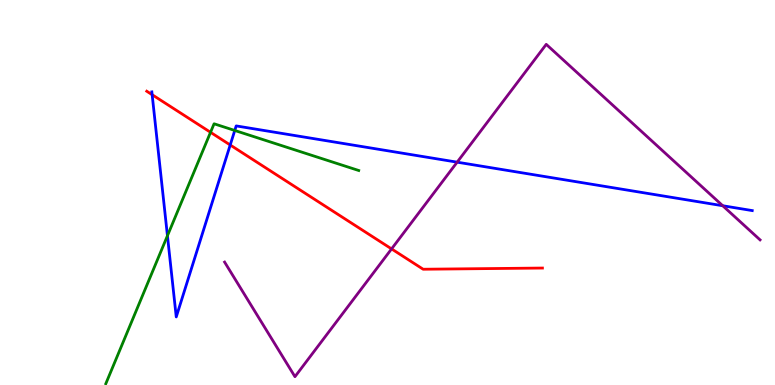[{'lines': ['blue', 'red'], 'intersections': [{'x': 1.96, 'y': 7.54}, {'x': 2.97, 'y': 6.23}]}, {'lines': ['green', 'red'], 'intersections': [{'x': 2.72, 'y': 6.56}]}, {'lines': ['purple', 'red'], 'intersections': [{'x': 5.05, 'y': 3.54}]}, {'lines': ['blue', 'green'], 'intersections': [{'x': 2.16, 'y': 3.88}, {'x': 3.03, 'y': 6.61}]}, {'lines': ['blue', 'purple'], 'intersections': [{'x': 5.9, 'y': 5.79}, {'x': 9.33, 'y': 4.66}]}, {'lines': ['green', 'purple'], 'intersections': []}]